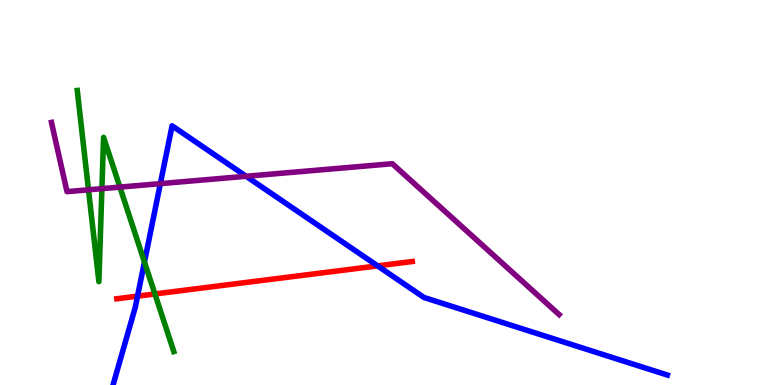[{'lines': ['blue', 'red'], 'intersections': [{'x': 1.77, 'y': 2.31}, {'x': 4.87, 'y': 3.09}]}, {'lines': ['green', 'red'], 'intersections': [{'x': 2.0, 'y': 2.36}]}, {'lines': ['purple', 'red'], 'intersections': []}, {'lines': ['blue', 'green'], 'intersections': [{'x': 1.86, 'y': 3.19}]}, {'lines': ['blue', 'purple'], 'intersections': [{'x': 2.07, 'y': 5.23}, {'x': 3.18, 'y': 5.42}]}, {'lines': ['green', 'purple'], 'intersections': [{'x': 1.14, 'y': 5.07}, {'x': 1.31, 'y': 5.1}, {'x': 1.55, 'y': 5.14}]}]